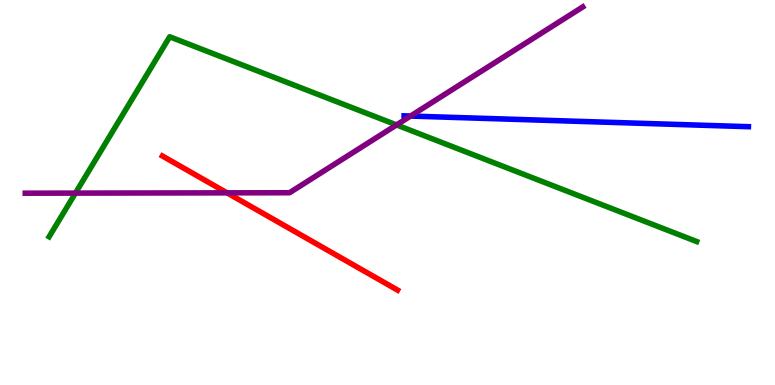[{'lines': ['blue', 'red'], 'intersections': []}, {'lines': ['green', 'red'], 'intersections': []}, {'lines': ['purple', 'red'], 'intersections': [{'x': 2.93, 'y': 4.99}]}, {'lines': ['blue', 'green'], 'intersections': []}, {'lines': ['blue', 'purple'], 'intersections': [{'x': 5.3, 'y': 6.99}]}, {'lines': ['green', 'purple'], 'intersections': [{'x': 0.973, 'y': 4.98}, {'x': 5.12, 'y': 6.76}]}]